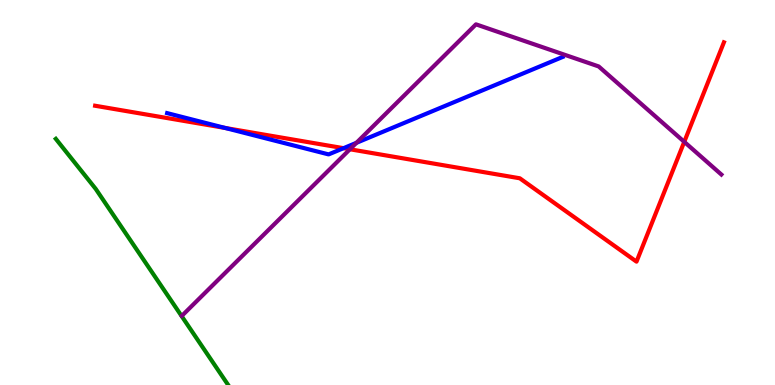[{'lines': ['blue', 'red'], 'intersections': [{'x': 2.91, 'y': 6.68}, {'x': 4.43, 'y': 6.15}]}, {'lines': ['green', 'red'], 'intersections': []}, {'lines': ['purple', 'red'], 'intersections': [{'x': 4.52, 'y': 6.12}, {'x': 8.83, 'y': 6.32}]}, {'lines': ['blue', 'green'], 'intersections': []}, {'lines': ['blue', 'purple'], 'intersections': [{'x': 4.6, 'y': 6.29}]}, {'lines': ['green', 'purple'], 'intersections': []}]